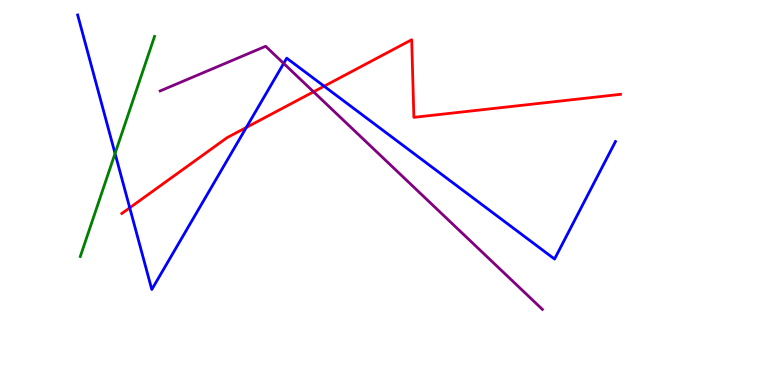[{'lines': ['blue', 'red'], 'intersections': [{'x': 1.67, 'y': 4.6}, {'x': 3.18, 'y': 6.69}, {'x': 4.18, 'y': 7.76}]}, {'lines': ['green', 'red'], 'intersections': []}, {'lines': ['purple', 'red'], 'intersections': [{'x': 4.05, 'y': 7.62}]}, {'lines': ['blue', 'green'], 'intersections': [{'x': 1.48, 'y': 6.01}]}, {'lines': ['blue', 'purple'], 'intersections': [{'x': 3.66, 'y': 8.35}]}, {'lines': ['green', 'purple'], 'intersections': []}]